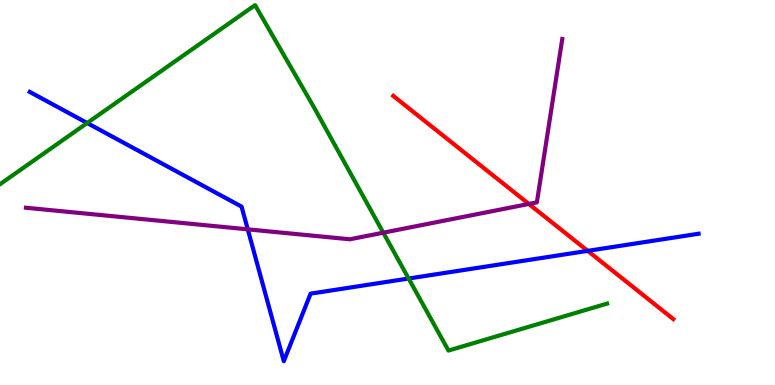[{'lines': ['blue', 'red'], 'intersections': [{'x': 7.58, 'y': 3.48}]}, {'lines': ['green', 'red'], 'intersections': []}, {'lines': ['purple', 'red'], 'intersections': [{'x': 6.82, 'y': 4.7}]}, {'lines': ['blue', 'green'], 'intersections': [{'x': 1.12, 'y': 6.8}, {'x': 5.27, 'y': 2.77}]}, {'lines': ['blue', 'purple'], 'intersections': [{'x': 3.2, 'y': 4.04}]}, {'lines': ['green', 'purple'], 'intersections': [{'x': 4.95, 'y': 3.96}]}]